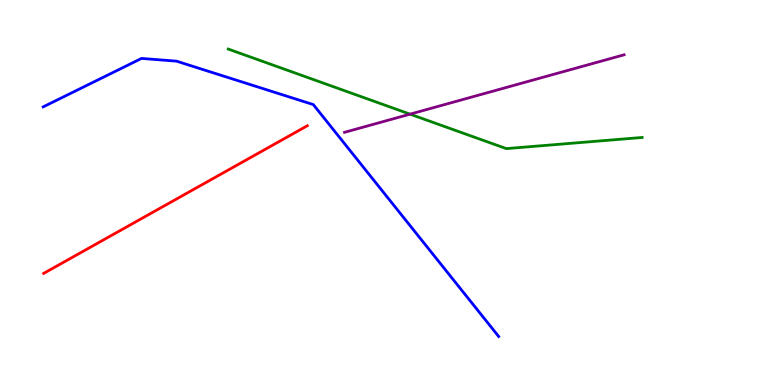[{'lines': ['blue', 'red'], 'intersections': []}, {'lines': ['green', 'red'], 'intersections': []}, {'lines': ['purple', 'red'], 'intersections': []}, {'lines': ['blue', 'green'], 'intersections': []}, {'lines': ['blue', 'purple'], 'intersections': []}, {'lines': ['green', 'purple'], 'intersections': [{'x': 5.29, 'y': 7.03}]}]